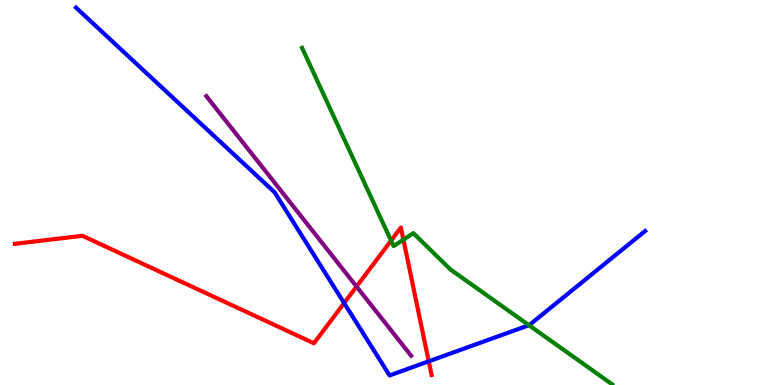[{'lines': ['blue', 'red'], 'intersections': [{'x': 4.44, 'y': 2.13}, {'x': 5.53, 'y': 0.615}]}, {'lines': ['green', 'red'], 'intersections': [{'x': 5.05, 'y': 3.75}, {'x': 5.21, 'y': 3.78}]}, {'lines': ['purple', 'red'], 'intersections': [{'x': 4.6, 'y': 2.56}]}, {'lines': ['blue', 'green'], 'intersections': [{'x': 6.83, 'y': 1.55}]}, {'lines': ['blue', 'purple'], 'intersections': []}, {'lines': ['green', 'purple'], 'intersections': []}]